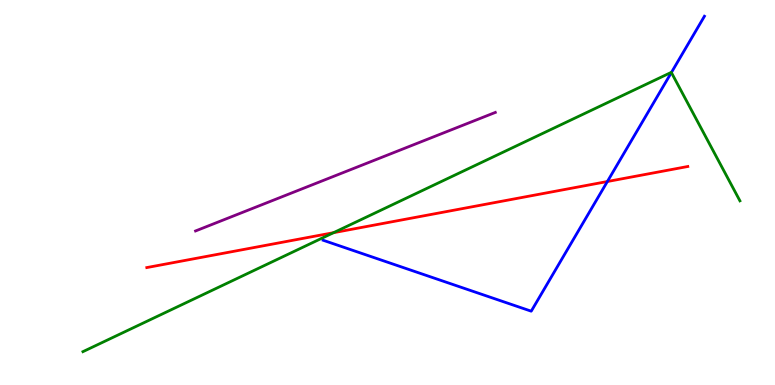[{'lines': ['blue', 'red'], 'intersections': [{'x': 7.84, 'y': 5.29}]}, {'lines': ['green', 'red'], 'intersections': [{'x': 4.3, 'y': 3.96}]}, {'lines': ['purple', 'red'], 'intersections': []}, {'lines': ['blue', 'green'], 'intersections': [{'x': 8.66, 'y': 8.12}]}, {'lines': ['blue', 'purple'], 'intersections': []}, {'lines': ['green', 'purple'], 'intersections': []}]